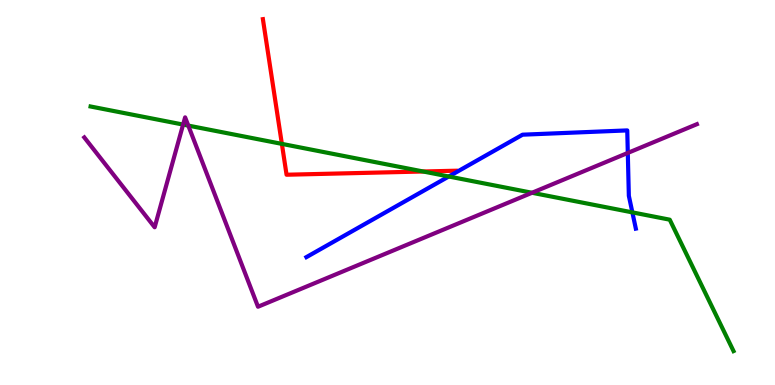[{'lines': ['blue', 'red'], 'intersections': []}, {'lines': ['green', 'red'], 'intersections': [{'x': 3.64, 'y': 6.26}, {'x': 5.46, 'y': 5.55}]}, {'lines': ['purple', 'red'], 'intersections': []}, {'lines': ['blue', 'green'], 'intersections': [{'x': 5.79, 'y': 5.42}, {'x': 8.16, 'y': 4.48}]}, {'lines': ['blue', 'purple'], 'intersections': [{'x': 8.1, 'y': 6.03}]}, {'lines': ['green', 'purple'], 'intersections': [{'x': 2.36, 'y': 6.76}, {'x': 2.43, 'y': 6.74}, {'x': 6.86, 'y': 4.99}]}]